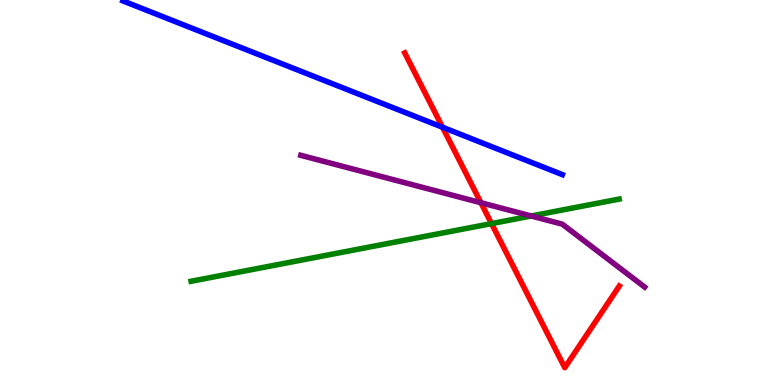[{'lines': ['blue', 'red'], 'intersections': [{'x': 5.71, 'y': 6.69}]}, {'lines': ['green', 'red'], 'intersections': [{'x': 6.34, 'y': 4.19}]}, {'lines': ['purple', 'red'], 'intersections': [{'x': 6.21, 'y': 4.73}]}, {'lines': ['blue', 'green'], 'intersections': []}, {'lines': ['blue', 'purple'], 'intersections': []}, {'lines': ['green', 'purple'], 'intersections': [{'x': 6.85, 'y': 4.39}]}]